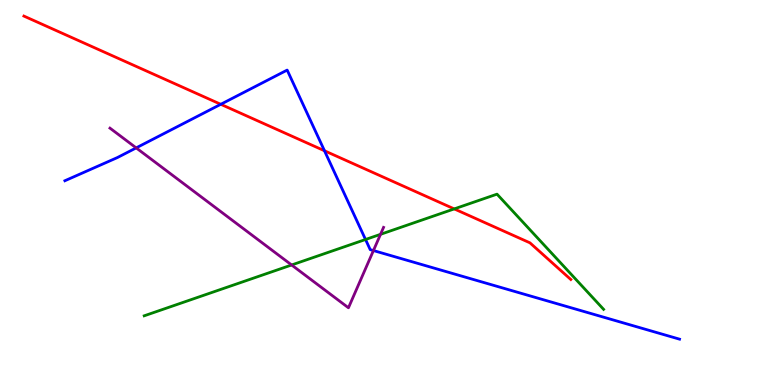[{'lines': ['blue', 'red'], 'intersections': [{'x': 2.85, 'y': 7.29}, {'x': 4.19, 'y': 6.08}]}, {'lines': ['green', 'red'], 'intersections': [{'x': 5.86, 'y': 4.57}]}, {'lines': ['purple', 'red'], 'intersections': []}, {'lines': ['blue', 'green'], 'intersections': [{'x': 4.72, 'y': 3.78}]}, {'lines': ['blue', 'purple'], 'intersections': [{'x': 1.76, 'y': 6.16}, {'x': 4.82, 'y': 3.49}]}, {'lines': ['green', 'purple'], 'intersections': [{'x': 3.76, 'y': 3.12}, {'x': 4.91, 'y': 3.91}]}]